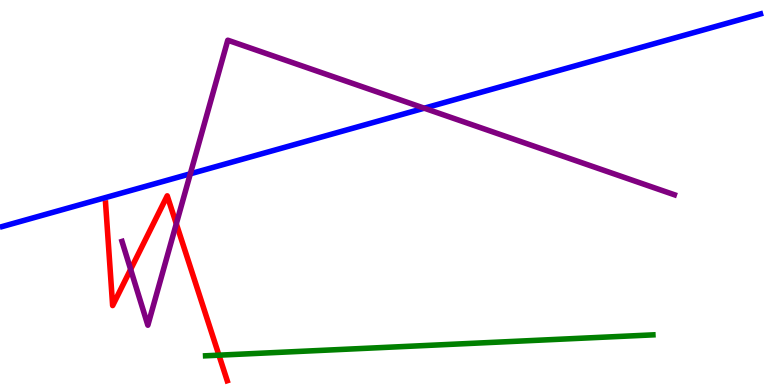[{'lines': ['blue', 'red'], 'intersections': []}, {'lines': ['green', 'red'], 'intersections': [{'x': 2.82, 'y': 0.775}]}, {'lines': ['purple', 'red'], 'intersections': [{'x': 1.69, 'y': 3.0}, {'x': 2.27, 'y': 4.19}]}, {'lines': ['blue', 'green'], 'intersections': []}, {'lines': ['blue', 'purple'], 'intersections': [{'x': 2.46, 'y': 5.49}, {'x': 5.47, 'y': 7.19}]}, {'lines': ['green', 'purple'], 'intersections': []}]